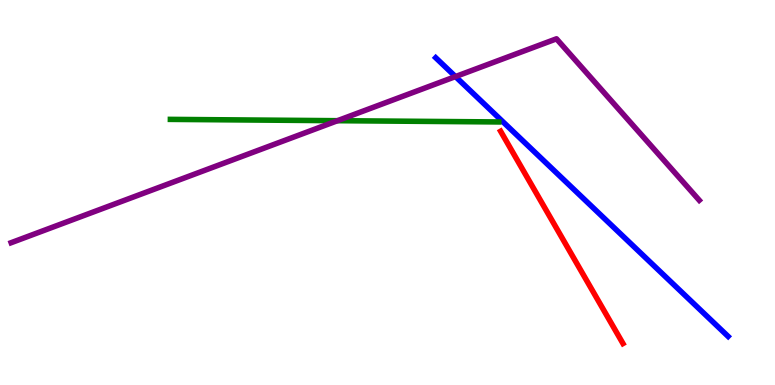[{'lines': ['blue', 'red'], 'intersections': []}, {'lines': ['green', 'red'], 'intersections': []}, {'lines': ['purple', 'red'], 'intersections': []}, {'lines': ['blue', 'green'], 'intersections': []}, {'lines': ['blue', 'purple'], 'intersections': [{'x': 5.88, 'y': 8.01}]}, {'lines': ['green', 'purple'], 'intersections': [{'x': 4.35, 'y': 6.87}]}]